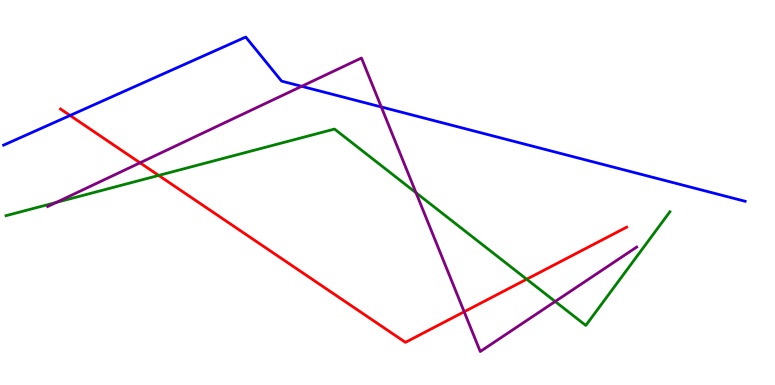[{'lines': ['blue', 'red'], 'intersections': [{'x': 0.904, 'y': 7.0}]}, {'lines': ['green', 'red'], 'intersections': [{'x': 2.05, 'y': 5.44}, {'x': 6.8, 'y': 2.75}]}, {'lines': ['purple', 'red'], 'intersections': [{'x': 1.81, 'y': 5.77}, {'x': 5.99, 'y': 1.9}]}, {'lines': ['blue', 'green'], 'intersections': []}, {'lines': ['blue', 'purple'], 'intersections': [{'x': 3.89, 'y': 7.76}, {'x': 4.92, 'y': 7.22}]}, {'lines': ['green', 'purple'], 'intersections': [{'x': 0.727, 'y': 4.74}, {'x': 5.37, 'y': 4.99}, {'x': 7.16, 'y': 2.17}]}]